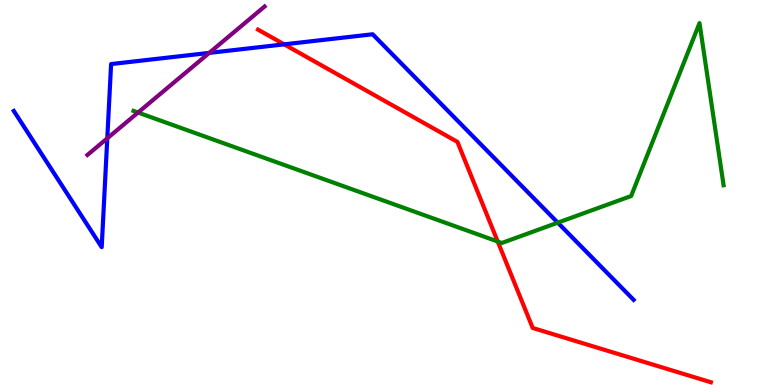[{'lines': ['blue', 'red'], 'intersections': [{'x': 3.67, 'y': 8.85}]}, {'lines': ['green', 'red'], 'intersections': [{'x': 6.42, 'y': 3.73}]}, {'lines': ['purple', 'red'], 'intersections': []}, {'lines': ['blue', 'green'], 'intersections': [{'x': 7.2, 'y': 4.22}]}, {'lines': ['blue', 'purple'], 'intersections': [{'x': 1.38, 'y': 6.41}, {'x': 2.7, 'y': 8.63}]}, {'lines': ['green', 'purple'], 'intersections': [{'x': 1.78, 'y': 7.08}]}]